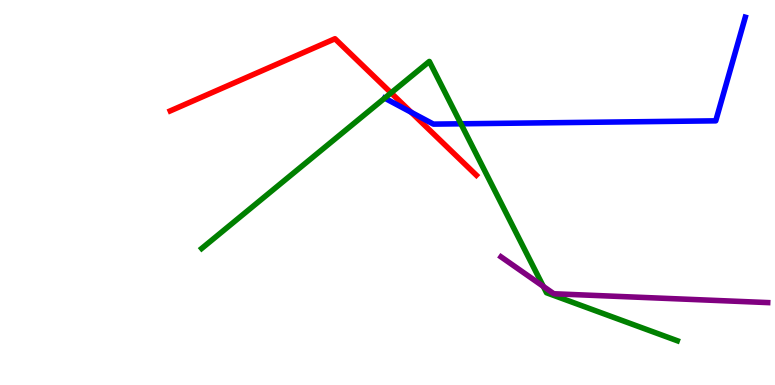[{'lines': ['blue', 'red'], 'intersections': [{'x': 5.3, 'y': 7.08}]}, {'lines': ['green', 'red'], 'intersections': [{'x': 5.05, 'y': 7.59}]}, {'lines': ['purple', 'red'], 'intersections': []}, {'lines': ['blue', 'green'], 'intersections': [{'x': 4.96, 'y': 7.45}, {'x': 5.95, 'y': 6.78}]}, {'lines': ['blue', 'purple'], 'intersections': []}, {'lines': ['green', 'purple'], 'intersections': [{'x': 7.01, 'y': 2.56}]}]